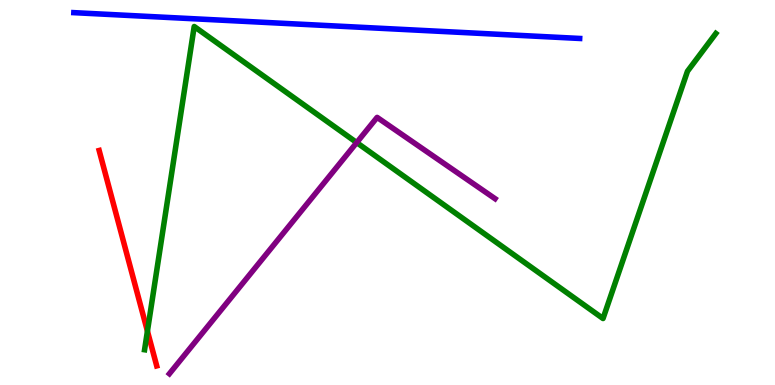[{'lines': ['blue', 'red'], 'intersections': []}, {'lines': ['green', 'red'], 'intersections': [{'x': 1.9, 'y': 1.4}]}, {'lines': ['purple', 'red'], 'intersections': []}, {'lines': ['blue', 'green'], 'intersections': []}, {'lines': ['blue', 'purple'], 'intersections': []}, {'lines': ['green', 'purple'], 'intersections': [{'x': 4.6, 'y': 6.3}]}]